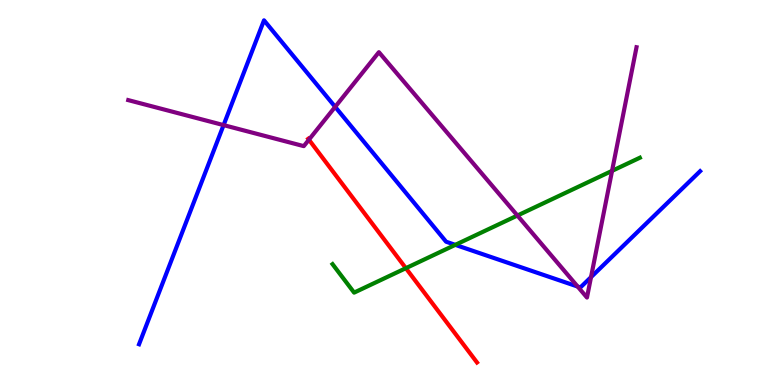[{'lines': ['blue', 'red'], 'intersections': []}, {'lines': ['green', 'red'], 'intersections': [{'x': 5.24, 'y': 3.03}]}, {'lines': ['purple', 'red'], 'intersections': [{'x': 3.99, 'y': 6.37}]}, {'lines': ['blue', 'green'], 'intersections': [{'x': 5.87, 'y': 3.64}]}, {'lines': ['blue', 'purple'], 'intersections': [{'x': 2.89, 'y': 6.75}, {'x': 4.32, 'y': 7.22}, {'x': 7.45, 'y': 2.56}, {'x': 7.63, 'y': 2.8}]}, {'lines': ['green', 'purple'], 'intersections': [{'x': 6.68, 'y': 4.4}, {'x': 7.9, 'y': 5.56}]}]